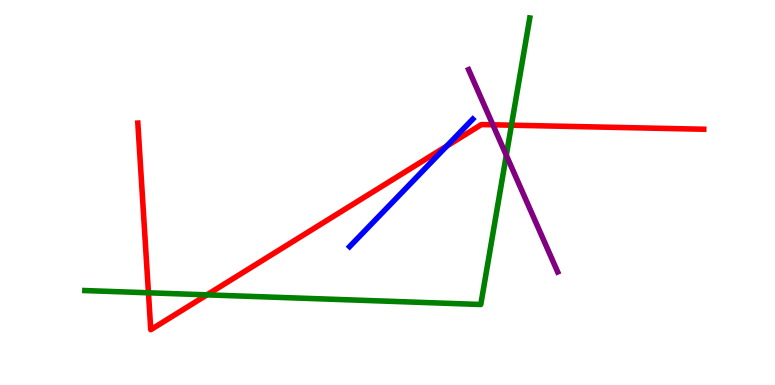[{'lines': ['blue', 'red'], 'intersections': [{'x': 5.76, 'y': 6.21}]}, {'lines': ['green', 'red'], 'intersections': [{'x': 1.92, 'y': 2.4}, {'x': 2.67, 'y': 2.34}, {'x': 6.6, 'y': 6.75}]}, {'lines': ['purple', 'red'], 'intersections': [{'x': 6.36, 'y': 6.76}]}, {'lines': ['blue', 'green'], 'intersections': []}, {'lines': ['blue', 'purple'], 'intersections': []}, {'lines': ['green', 'purple'], 'intersections': [{'x': 6.53, 'y': 5.97}]}]